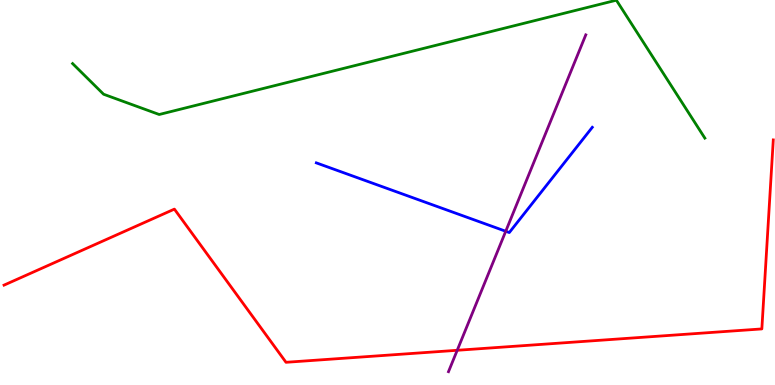[{'lines': ['blue', 'red'], 'intersections': []}, {'lines': ['green', 'red'], 'intersections': []}, {'lines': ['purple', 'red'], 'intersections': [{'x': 5.9, 'y': 0.902}]}, {'lines': ['blue', 'green'], 'intersections': []}, {'lines': ['blue', 'purple'], 'intersections': [{'x': 6.53, 'y': 3.99}]}, {'lines': ['green', 'purple'], 'intersections': []}]